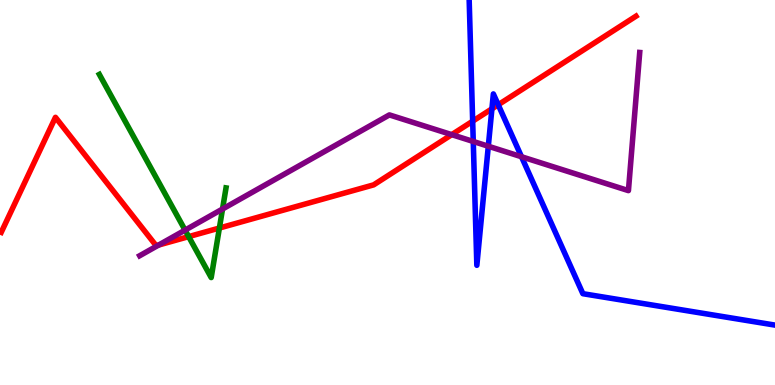[{'lines': ['blue', 'red'], 'intersections': [{'x': 6.1, 'y': 6.85}, {'x': 6.35, 'y': 7.17}, {'x': 6.43, 'y': 7.28}]}, {'lines': ['green', 'red'], 'intersections': [{'x': 2.43, 'y': 3.85}, {'x': 2.83, 'y': 4.08}]}, {'lines': ['purple', 'red'], 'intersections': [{'x': 2.05, 'y': 3.64}, {'x': 5.83, 'y': 6.5}]}, {'lines': ['blue', 'green'], 'intersections': []}, {'lines': ['blue', 'purple'], 'intersections': [{'x': 6.11, 'y': 6.33}, {'x': 6.3, 'y': 6.2}, {'x': 6.73, 'y': 5.93}]}, {'lines': ['green', 'purple'], 'intersections': [{'x': 2.39, 'y': 4.02}, {'x': 2.87, 'y': 4.57}]}]